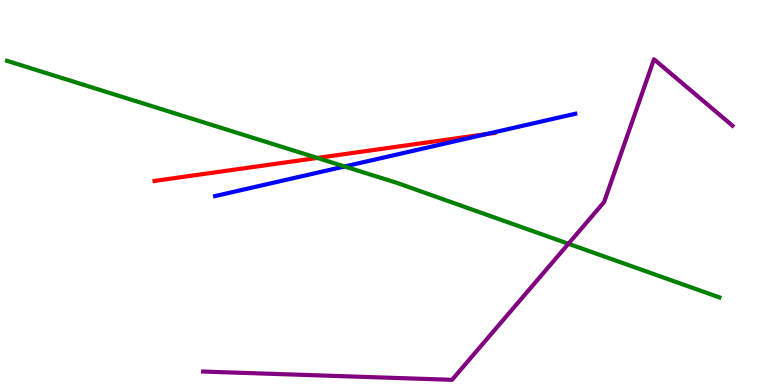[{'lines': ['blue', 'red'], 'intersections': [{'x': 6.27, 'y': 6.52}]}, {'lines': ['green', 'red'], 'intersections': [{'x': 4.09, 'y': 5.9}]}, {'lines': ['purple', 'red'], 'intersections': []}, {'lines': ['blue', 'green'], 'intersections': [{'x': 4.45, 'y': 5.68}]}, {'lines': ['blue', 'purple'], 'intersections': []}, {'lines': ['green', 'purple'], 'intersections': [{'x': 7.33, 'y': 3.67}]}]